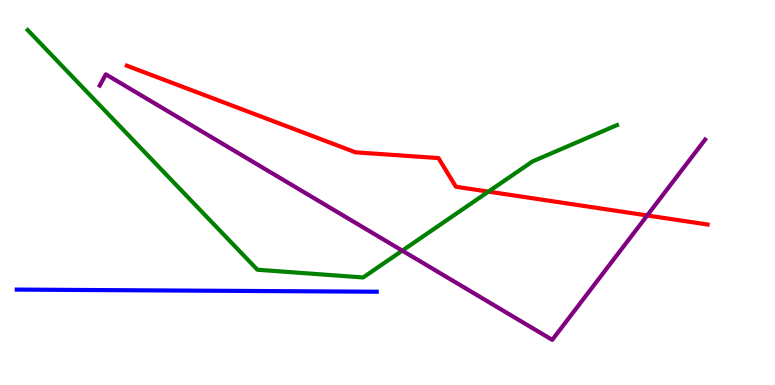[{'lines': ['blue', 'red'], 'intersections': []}, {'lines': ['green', 'red'], 'intersections': [{'x': 6.3, 'y': 5.02}]}, {'lines': ['purple', 'red'], 'intersections': [{'x': 8.35, 'y': 4.4}]}, {'lines': ['blue', 'green'], 'intersections': []}, {'lines': ['blue', 'purple'], 'intersections': []}, {'lines': ['green', 'purple'], 'intersections': [{'x': 5.19, 'y': 3.49}]}]